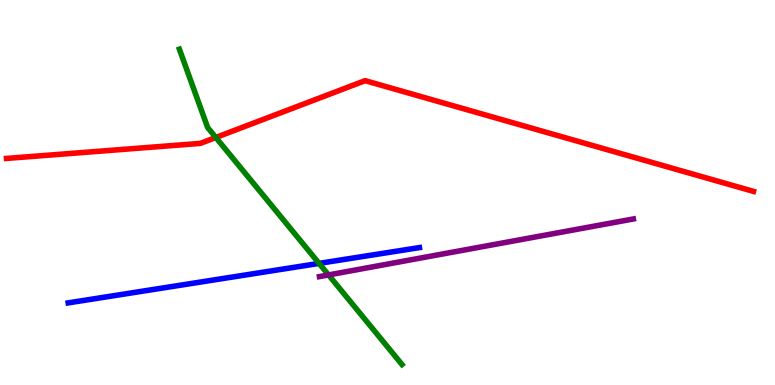[{'lines': ['blue', 'red'], 'intersections': []}, {'lines': ['green', 'red'], 'intersections': [{'x': 2.78, 'y': 6.43}]}, {'lines': ['purple', 'red'], 'intersections': []}, {'lines': ['blue', 'green'], 'intersections': [{'x': 4.12, 'y': 3.16}]}, {'lines': ['blue', 'purple'], 'intersections': []}, {'lines': ['green', 'purple'], 'intersections': [{'x': 4.24, 'y': 2.86}]}]